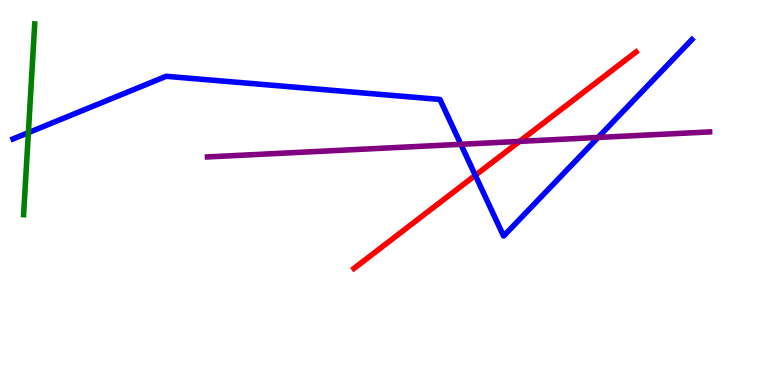[{'lines': ['blue', 'red'], 'intersections': [{'x': 6.13, 'y': 5.45}]}, {'lines': ['green', 'red'], 'intersections': []}, {'lines': ['purple', 'red'], 'intersections': [{'x': 6.7, 'y': 6.33}]}, {'lines': ['blue', 'green'], 'intersections': [{'x': 0.366, 'y': 6.55}]}, {'lines': ['blue', 'purple'], 'intersections': [{'x': 5.95, 'y': 6.25}, {'x': 7.72, 'y': 6.43}]}, {'lines': ['green', 'purple'], 'intersections': []}]